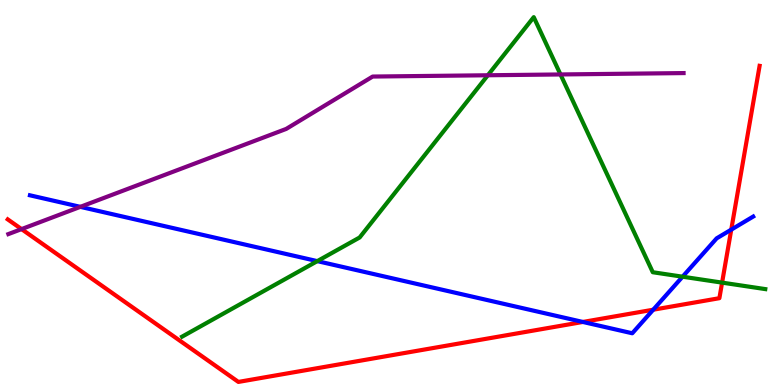[{'lines': ['blue', 'red'], 'intersections': [{'x': 7.52, 'y': 1.64}, {'x': 8.43, 'y': 1.96}, {'x': 9.44, 'y': 4.04}]}, {'lines': ['green', 'red'], 'intersections': [{'x': 9.32, 'y': 2.66}]}, {'lines': ['purple', 'red'], 'intersections': [{'x': 0.278, 'y': 4.05}]}, {'lines': ['blue', 'green'], 'intersections': [{'x': 4.09, 'y': 3.22}, {'x': 8.81, 'y': 2.81}]}, {'lines': ['blue', 'purple'], 'intersections': [{'x': 1.04, 'y': 4.63}]}, {'lines': ['green', 'purple'], 'intersections': [{'x': 6.29, 'y': 8.05}, {'x': 7.23, 'y': 8.07}]}]